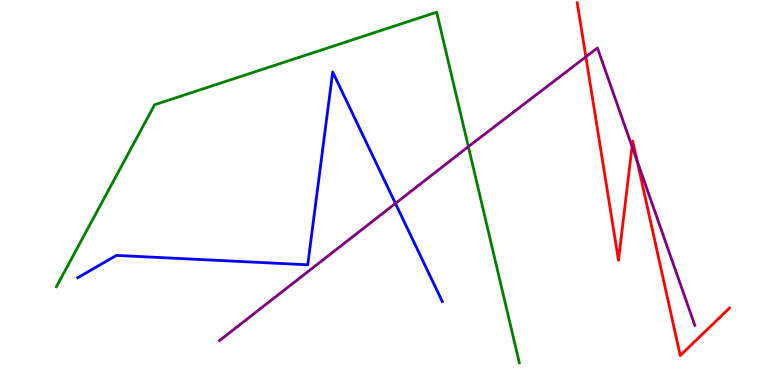[{'lines': ['blue', 'red'], 'intersections': []}, {'lines': ['green', 'red'], 'intersections': []}, {'lines': ['purple', 'red'], 'intersections': [{'x': 7.56, 'y': 8.52}, {'x': 8.16, 'y': 6.19}, {'x': 8.22, 'y': 5.81}]}, {'lines': ['blue', 'green'], 'intersections': []}, {'lines': ['blue', 'purple'], 'intersections': [{'x': 5.1, 'y': 4.72}]}, {'lines': ['green', 'purple'], 'intersections': [{'x': 6.04, 'y': 6.19}]}]